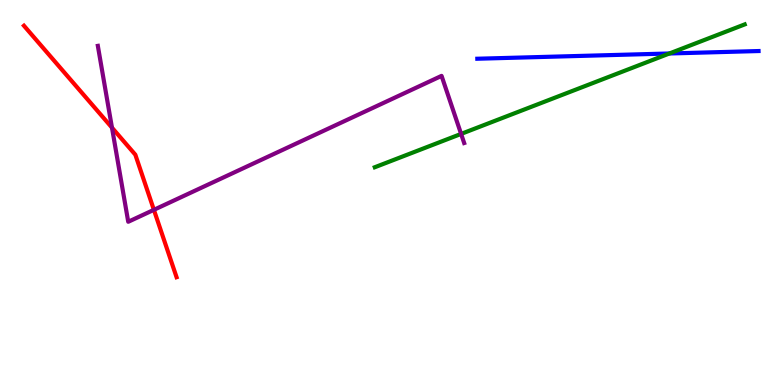[{'lines': ['blue', 'red'], 'intersections': []}, {'lines': ['green', 'red'], 'intersections': []}, {'lines': ['purple', 'red'], 'intersections': [{'x': 1.44, 'y': 6.68}, {'x': 1.99, 'y': 4.55}]}, {'lines': ['blue', 'green'], 'intersections': [{'x': 8.64, 'y': 8.61}]}, {'lines': ['blue', 'purple'], 'intersections': []}, {'lines': ['green', 'purple'], 'intersections': [{'x': 5.95, 'y': 6.52}]}]